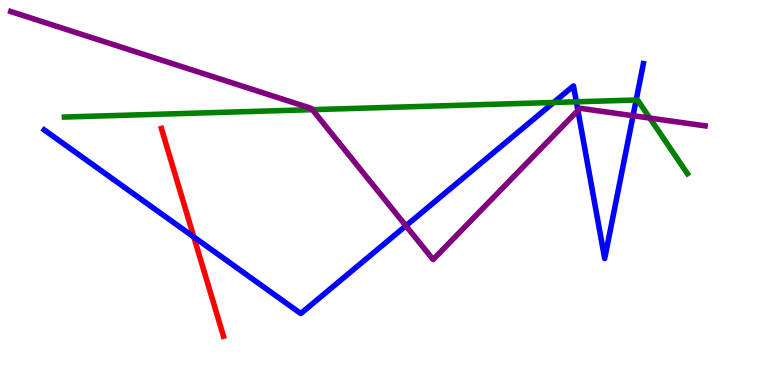[{'lines': ['blue', 'red'], 'intersections': [{'x': 2.5, 'y': 3.84}]}, {'lines': ['green', 'red'], 'intersections': []}, {'lines': ['purple', 'red'], 'intersections': []}, {'lines': ['blue', 'green'], 'intersections': [{'x': 7.14, 'y': 7.34}, {'x': 7.44, 'y': 7.36}, {'x': 8.21, 'y': 7.4}]}, {'lines': ['blue', 'purple'], 'intersections': [{'x': 5.24, 'y': 4.14}, {'x': 7.46, 'y': 7.13}, {'x': 8.17, 'y': 6.99}]}, {'lines': ['green', 'purple'], 'intersections': [{'x': 4.03, 'y': 7.15}, {'x': 8.38, 'y': 6.93}]}]